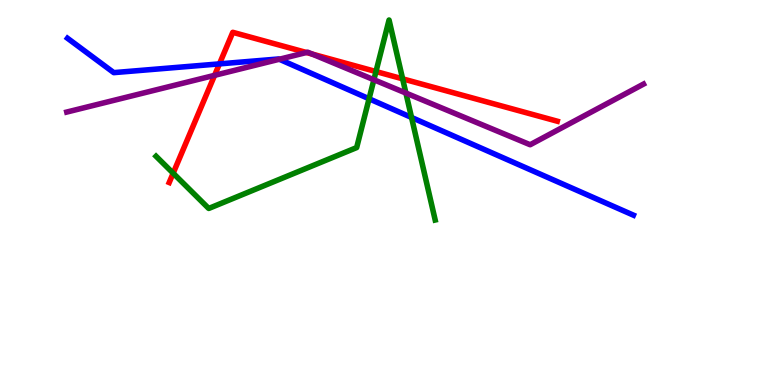[{'lines': ['blue', 'red'], 'intersections': [{'x': 2.83, 'y': 8.34}]}, {'lines': ['green', 'red'], 'intersections': [{'x': 2.23, 'y': 5.5}, {'x': 4.85, 'y': 8.14}, {'x': 5.2, 'y': 7.95}]}, {'lines': ['purple', 'red'], 'intersections': [{'x': 2.77, 'y': 8.04}, {'x': 3.95, 'y': 8.64}, {'x': 4.03, 'y': 8.6}]}, {'lines': ['blue', 'green'], 'intersections': [{'x': 4.76, 'y': 7.43}, {'x': 5.31, 'y': 6.95}]}, {'lines': ['blue', 'purple'], 'intersections': [{'x': 3.6, 'y': 8.46}]}, {'lines': ['green', 'purple'], 'intersections': [{'x': 4.82, 'y': 7.93}, {'x': 5.24, 'y': 7.58}]}]